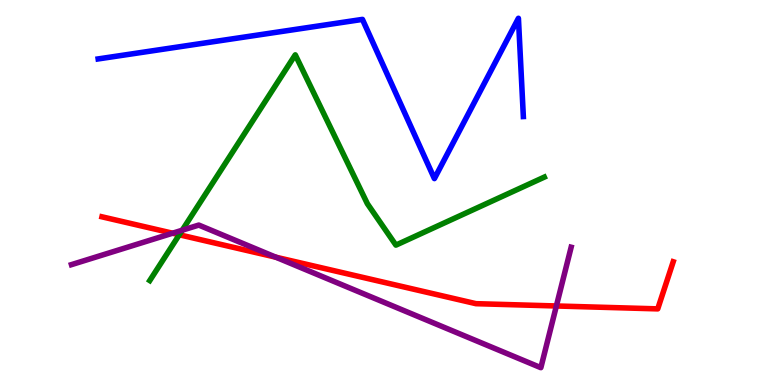[{'lines': ['blue', 'red'], 'intersections': []}, {'lines': ['green', 'red'], 'intersections': [{'x': 2.31, 'y': 3.9}]}, {'lines': ['purple', 'red'], 'intersections': [{'x': 2.23, 'y': 3.94}, {'x': 3.56, 'y': 3.32}, {'x': 7.18, 'y': 2.05}]}, {'lines': ['blue', 'green'], 'intersections': []}, {'lines': ['blue', 'purple'], 'intersections': []}, {'lines': ['green', 'purple'], 'intersections': [{'x': 2.35, 'y': 4.02}]}]